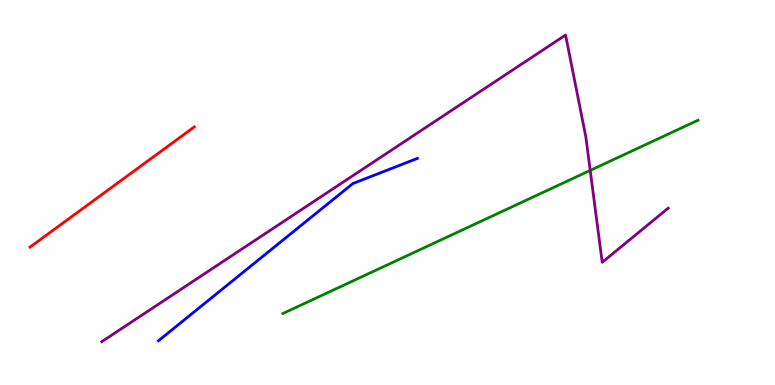[{'lines': ['blue', 'red'], 'intersections': []}, {'lines': ['green', 'red'], 'intersections': []}, {'lines': ['purple', 'red'], 'intersections': []}, {'lines': ['blue', 'green'], 'intersections': []}, {'lines': ['blue', 'purple'], 'intersections': []}, {'lines': ['green', 'purple'], 'intersections': [{'x': 7.62, 'y': 5.57}]}]